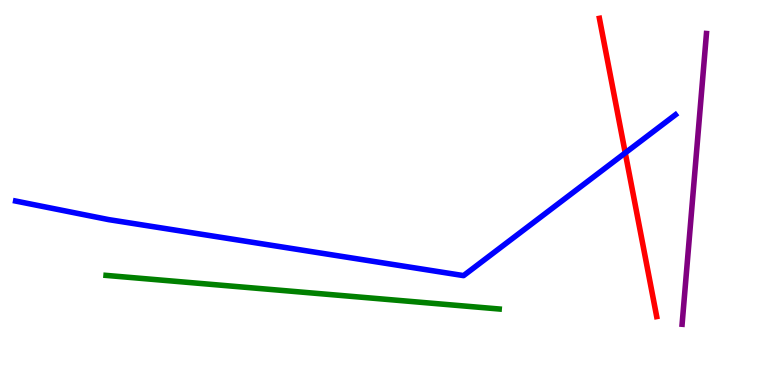[{'lines': ['blue', 'red'], 'intersections': [{'x': 8.07, 'y': 6.03}]}, {'lines': ['green', 'red'], 'intersections': []}, {'lines': ['purple', 'red'], 'intersections': []}, {'lines': ['blue', 'green'], 'intersections': []}, {'lines': ['blue', 'purple'], 'intersections': []}, {'lines': ['green', 'purple'], 'intersections': []}]